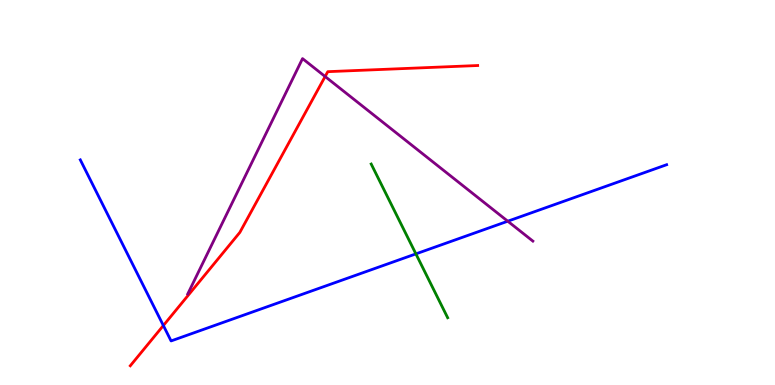[{'lines': ['blue', 'red'], 'intersections': [{'x': 2.11, 'y': 1.54}]}, {'lines': ['green', 'red'], 'intersections': []}, {'lines': ['purple', 'red'], 'intersections': [{'x': 4.2, 'y': 8.01}]}, {'lines': ['blue', 'green'], 'intersections': [{'x': 5.37, 'y': 3.41}]}, {'lines': ['blue', 'purple'], 'intersections': [{'x': 6.55, 'y': 4.25}]}, {'lines': ['green', 'purple'], 'intersections': []}]